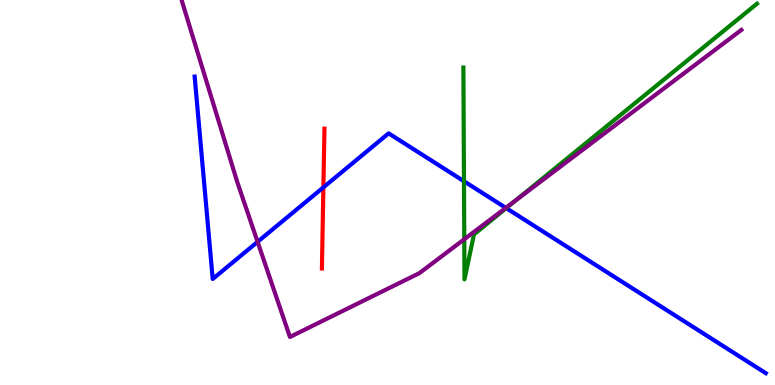[{'lines': ['blue', 'red'], 'intersections': [{'x': 4.17, 'y': 5.13}]}, {'lines': ['green', 'red'], 'intersections': []}, {'lines': ['purple', 'red'], 'intersections': []}, {'lines': ['blue', 'green'], 'intersections': [{'x': 5.99, 'y': 5.29}, {'x': 6.53, 'y': 4.59}]}, {'lines': ['blue', 'purple'], 'intersections': [{'x': 3.32, 'y': 3.72}, {'x': 6.53, 'y': 4.6}]}, {'lines': ['green', 'purple'], 'intersections': [{'x': 5.99, 'y': 3.79}, {'x': 6.65, 'y': 4.79}]}]